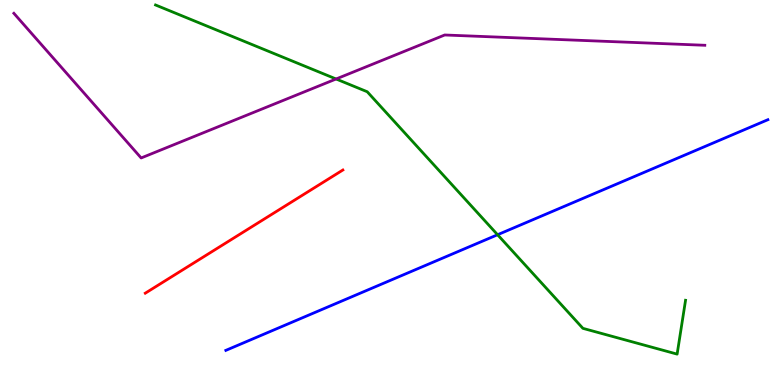[{'lines': ['blue', 'red'], 'intersections': []}, {'lines': ['green', 'red'], 'intersections': []}, {'lines': ['purple', 'red'], 'intersections': []}, {'lines': ['blue', 'green'], 'intersections': [{'x': 6.42, 'y': 3.9}]}, {'lines': ['blue', 'purple'], 'intersections': []}, {'lines': ['green', 'purple'], 'intersections': [{'x': 4.34, 'y': 7.95}]}]